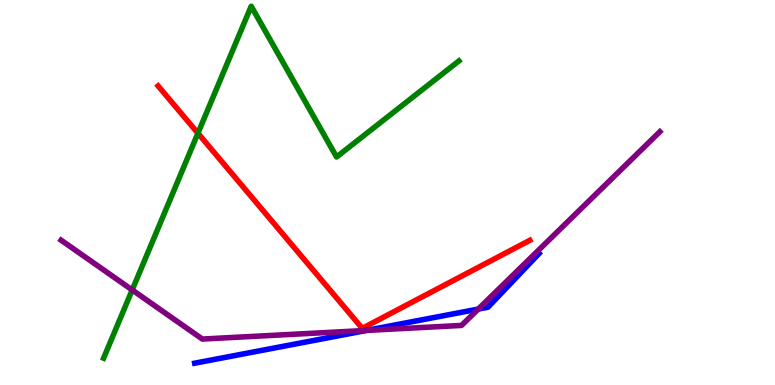[{'lines': ['blue', 'red'], 'intersections': []}, {'lines': ['green', 'red'], 'intersections': [{'x': 2.55, 'y': 6.54}]}, {'lines': ['purple', 'red'], 'intersections': []}, {'lines': ['blue', 'green'], 'intersections': []}, {'lines': ['blue', 'purple'], 'intersections': [{'x': 4.73, 'y': 1.42}, {'x': 6.17, 'y': 1.97}]}, {'lines': ['green', 'purple'], 'intersections': [{'x': 1.71, 'y': 2.47}]}]